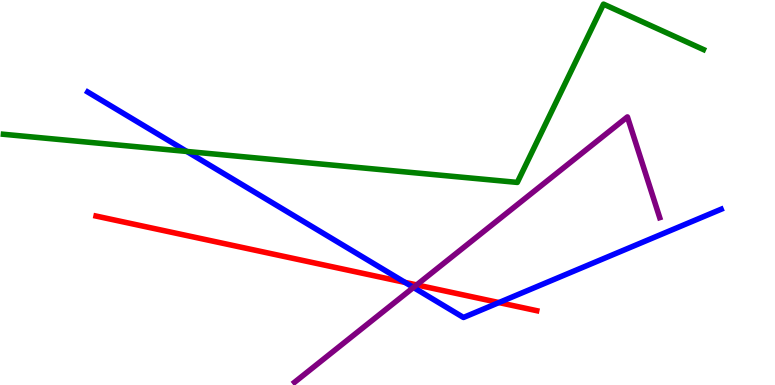[{'lines': ['blue', 'red'], 'intersections': [{'x': 5.23, 'y': 2.66}, {'x': 6.44, 'y': 2.14}]}, {'lines': ['green', 'red'], 'intersections': []}, {'lines': ['purple', 'red'], 'intersections': [{'x': 5.38, 'y': 2.6}]}, {'lines': ['blue', 'green'], 'intersections': [{'x': 2.41, 'y': 6.07}]}, {'lines': ['blue', 'purple'], 'intersections': [{'x': 5.34, 'y': 2.53}]}, {'lines': ['green', 'purple'], 'intersections': []}]